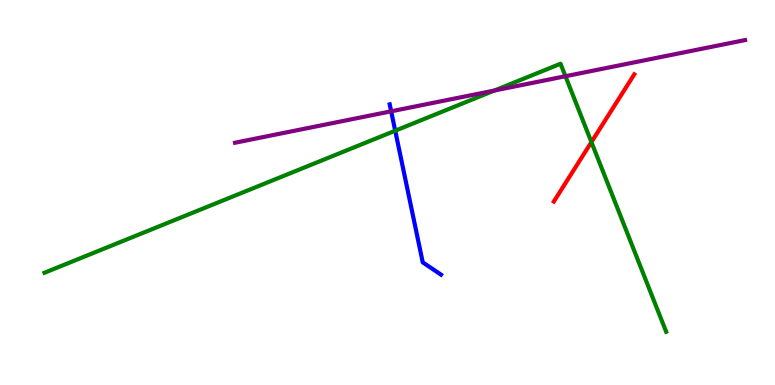[{'lines': ['blue', 'red'], 'intersections': []}, {'lines': ['green', 'red'], 'intersections': [{'x': 7.63, 'y': 6.31}]}, {'lines': ['purple', 'red'], 'intersections': []}, {'lines': ['blue', 'green'], 'intersections': [{'x': 5.1, 'y': 6.6}]}, {'lines': ['blue', 'purple'], 'intersections': [{'x': 5.05, 'y': 7.11}]}, {'lines': ['green', 'purple'], 'intersections': [{'x': 6.38, 'y': 7.65}, {'x': 7.3, 'y': 8.02}]}]